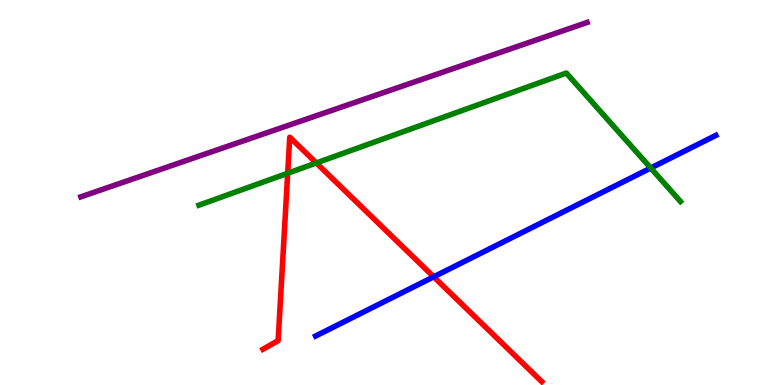[{'lines': ['blue', 'red'], 'intersections': [{'x': 5.6, 'y': 2.81}]}, {'lines': ['green', 'red'], 'intersections': [{'x': 3.71, 'y': 5.5}, {'x': 4.08, 'y': 5.77}]}, {'lines': ['purple', 'red'], 'intersections': []}, {'lines': ['blue', 'green'], 'intersections': [{'x': 8.4, 'y': 5.64}]}, {'lines': ['blue', 'purple'], 'intersections': []}, {'lines': ['green', 'purple'], 'intersections': []}]